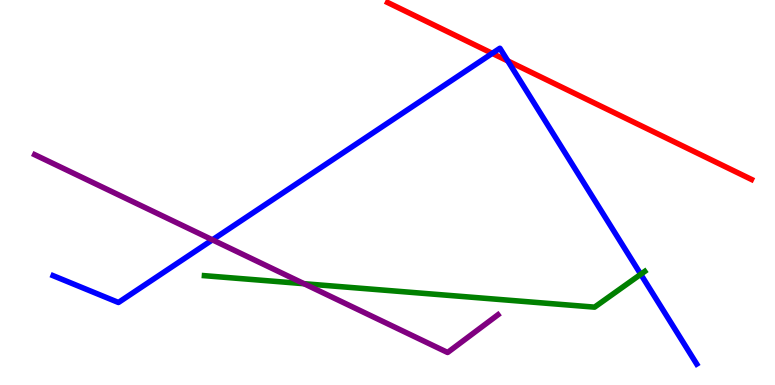[{'lines': ['blue', 'red'], 'intersections': [{'x': 6.35, 'y': 8.61}, {'x': 6.55, 'y': 8.42}]}, {'lines': ['green', 'red'], 'intersections': []}, {'lines': ['purple', 'red'], 'intersections': []}, {'lines': ['blue', 'green'], 'intersections': [{'x': 8.27, 'y': 2.88}]}, {'lines': ['blue', 'purple'], 'intersections': [{'x': 2.74, 'y': 3.77}]}, {'lines': ['green', 'purple'], 'intersections': [{'x': 3.92, 'y': 2.63}]}]